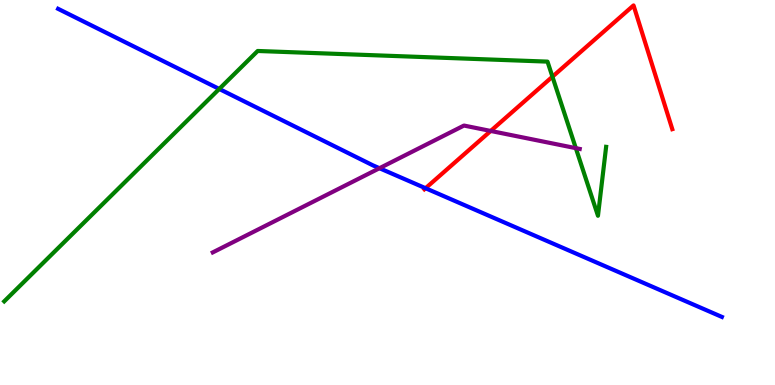[{'lines': ['blue', 'red'], 'intersections': [{'x': 5.49, 'y': 5.11}]}, {'lines': ['green', 'red'], 'intersections': [{'x': 7.13, 'y': 8.01}]}, {'lines': ['purple', 'red'], 'intersections': [{'x': 6.33, 'y': 6.6}]}, {'lines': ['blue', 'green'], 'intersections': [{'x': 2.83, 'y': 7.69}]}, {'lines': ['blue', 'purple'], 'intersections': [{'x': 4.9, 'y': 5.63}]}, {'lines': ['green', 'purple'], 'intersections': [{'x': 7.43, 'y': 6.15}]}]